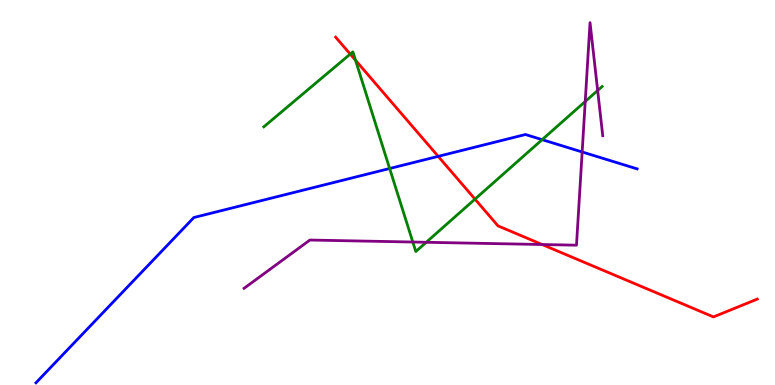[{'lines': ['blue', 'red'], 'intersections': [{'x': 5.65, 'y': 5.94}]}, {'lines': ['green', 'red'], 'intersections': [{'x': 4.52, 'y': 8.59}, {'x': 4.59, 'y': 8.43}, {'x': 6.13, 'y': 4.83}]}, {'lines': ['purple', 'red'], 'intersections': [{'x': 7.0, 'y': 3.65}]}, {'lines': ['blue', 'green'], 'intersections': [{'x': 5.03, 'y': 5.62}, {'x': 7.0, 'y': 6.37}]}, {'lines': ['blue', 'purple'], 'intersections': [{'x': 7.51, 'y': 6.05}]}, {'lines': ['green', 'purple'], 'intersections': [{'x': 5.33, 'y': 3.71}, {'x': 5.5, 'y': 3.71}, {'x': 7.55, 'y': 7.36}, {'x': 7.71, 'y': 7.65}]}]